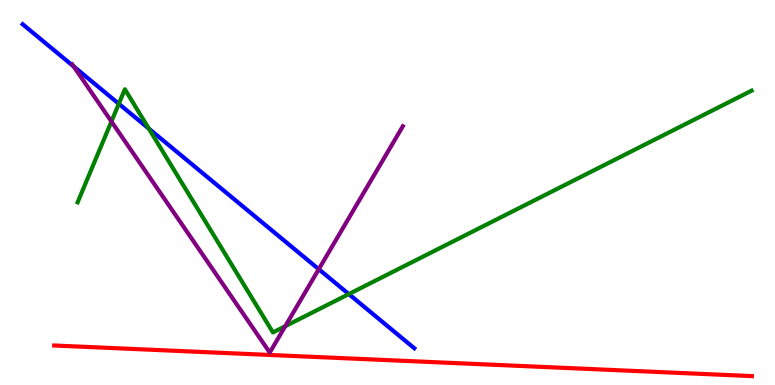[{'lines': ['blue', 'red'], 'intersections': []}, {'lines': ['green', 'red'], 'intersections': []}, {'lines': ['purple', 'red'], 'intersections': []}, {'lines': ['blue', 'green'], 'intersections': [{'x': 1.53, 'y': 7.3}, {'x': 1.92, 'y': 6.66}, {'x': 4.5, 'y': 2.36}]}, {'lines': ['blue', 'purple'], 'intersections': [{'x': 0.951, 'y': 8.27}, {'x': 4.11, 'y': 3.01}]}, {'lines': ['green', 'purple'], 'intersections': [{'x': 1.44, 'y': 6.84}, {'x': 3.68, 'y': 1.53}]}]